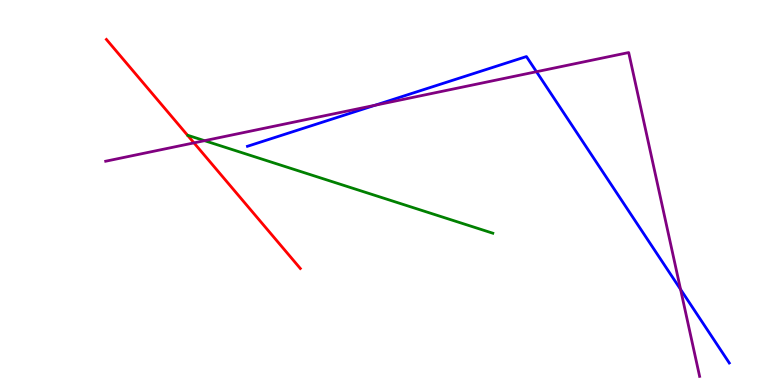[{'lines': ['blue', 'red'], 'intersections': []}, {'lines': ['green', 'red'], 'intersections': []}, {'lines': ['purple', 'red'], 'intersections': [{'x': 2.5, 'y': 6.29}]}, {'lines': ['blue', 'green'], 'intersections': []}, {'lines': ['blue', 'purple'], 'intersections': [{'x': 4.84, 'y': 7.27}, {'x': 6.92, 'y': 8.14}, {'x': 8.78, 'y': 2.48}]}, {'lines': ['green', 'purple'], 'intersections': [{'x': 2.64, 'y': 6.35}]}]